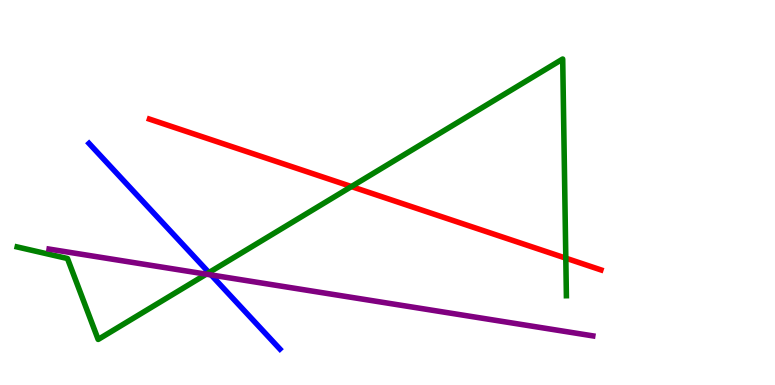[{'lines': ['blue', 'red'], 'intersections': []}, {'lines': ['green', 'red'], 'intersections': [{'x': 4.53, 'y': 5.15}, {'x': 7.3, 'y': 3.29}]}, {'lines': ['purple', 'red'], 'intersections': []}, {'lines': ['blue', 'green'], 'intersections': [{'x': 2.7, 'y': 2.92}]}, {'lines': ['blue', 'purple'], 'intersections': [{'x': 2.72, 'y': 2.86}]}, {'lines': ['green', 'purple'], 'intersections': [{'x': 2.66, 'y': 2.88}]}]